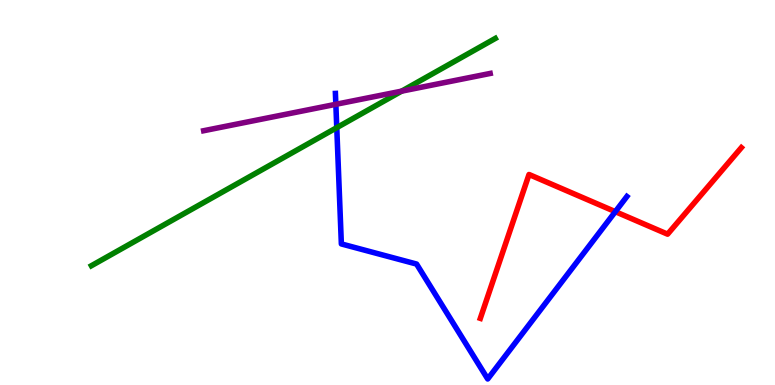[{'lines': ['blue', 'red'], 'intersections': [{'x': 7.94, 'y': 4.5}]}, {'lines': ['green', 'red'], 'intersections': []}, {'lines': ['purple', 'red'], 'intersections': []}, {'lines': ['blue', 'green'], 'intersections': [{'x': 4.35, 'y': 6.68}]}, {'lines': ['blue', 'purple'], 'intersections': [{'x': 4.33, 'y': 7.29}]}, {'lines': ['green', 'purple'], 'intersections': [{'x': 5.18, 'y': 7.63}]}]